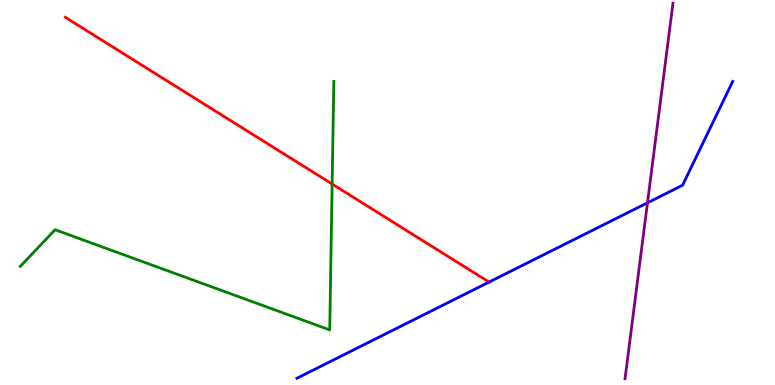[{'lines': ['blue', 'red'], 'intersections': [{'x': 6.31, 'y': 2.67}]}, {'lines': ['green', 'red'], 'intersections': [{'x': 4.29, 'y': 5.22}]}, {'lines': ['purple', 'red'], 'intersections': []}, {'lines': ['blue', 'green'], 'intersections': []}, {'lines': ['blue', 'purple'], 'intersections': [{'x': 8.35, 'y': 4.73}]}, {'lines': ['green', 'purple'], 'intersections': []}]